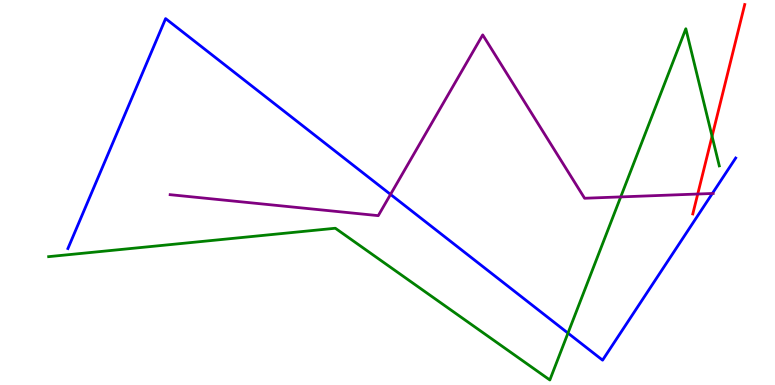[{'lines': ['blue', 'red'], 'intersections': []}, {'lines': ['green', 'red'], 'intersections': [{'x': 9.19, 'y': 6.46}]}, {'lines': ['purple', 'red'], 'intersections': [{'x': 9.0, 'y': 4.96}]}, {'lines': ['blue', 'green'], 'intersections': [{'x': 7.33, 'y': 1.35}]}, {'lines': ['blue', 'purple'], 'intersections': [{'x': 5.04, 'y': 4.95}, {'x': 9.19, 'y': 4.97}]}, {'lines': ['green', 'purple'], 'intersections': [{'x': 8.01, 'y': 4.89}]}]